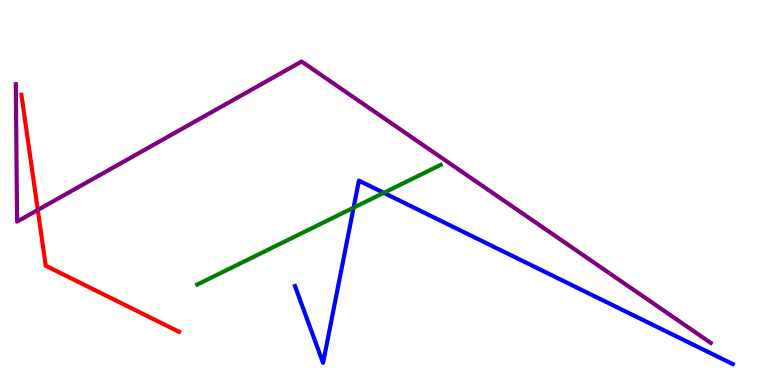[{'lines': ['blue', 'red'], 'intersections': []}, {'lines': ['green', 'red'], 'intersections': []}, {'lines': ['purple', 'red'], 'intersections': [{'x': 0.488, 'y': 4.55}]}, {'lines': ['blue', 'green'], 'intersections': [{'x': 4.56, 'y': 4.61}, {'x': 4.95, 'y': 4.99}]}, {'lines': ['blue', 'purple'], 'intersections': []}, {'lines': ['green', 'purple'], 'intersections': []}]